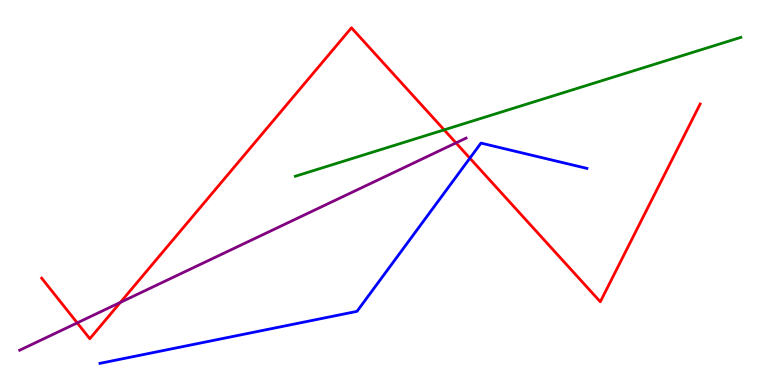[{'lines': ['blue', 'red'], 'intersections': [{'x': 6.06, 'y': 5.89}]}, {'lines': ['green', 'red'], 'intersections': [{'x': 5.73, 'y': 6.63}]}, {'lines': ['purple', 'red'], 'intersections': [{'x': 0.996, 'y': 1.61}, {'x': 1.55, 'y': 2.15}, {'x': 5.88, 'y': 6.29}]}, {'lines': ['blue', 'green'], 'intersections': []}, {'lines': ['blue', 'purple'], 'intersections': []}, {'lines': ['green', 'purple'], 'intersections': []}]